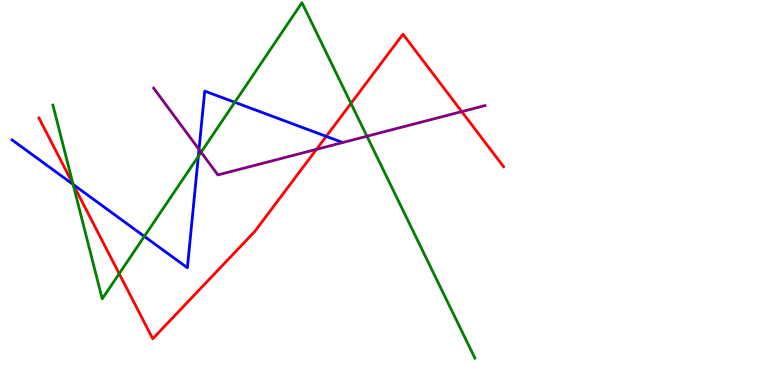[{'lines': ['blue', 'red'], 'intersections': [{'x': 0.945, 'y': 5.21}, {'x': 4.21, 'y': 6.46}]}, {'lines': ['green', 'red'], 'intersections': [{'x': 0.942, 'y': 5.22}, {'x': 1.54, 'y': 2.89}, {'x': 4.53, 'y': 7.31}]}, {'lines': ['purple', 'red'], 'intersections': [{'x': 4.08, 'y': 6.12}, {'x': 5.96, 'y': 7.1}]}, {'lines': ['blue', 'green'], 'intersections': [{'x': 0.943, 'y': 5.21}, {'x': 1.86, 'y': 3.86}, {'x': 2.56, 'y': 5.94}, {'x': 3.03, 'y': 7.34}]}, {'lines': ['blue', 'purple'], 'intersections': [{'x': 2.57, 'y': 6.12}]}, {'lines': ['green', 'purple'], 'intersections': [{'x': 2.59, 'y': 6.05}, {'x': 4.73, 'y': 6.46}]}]